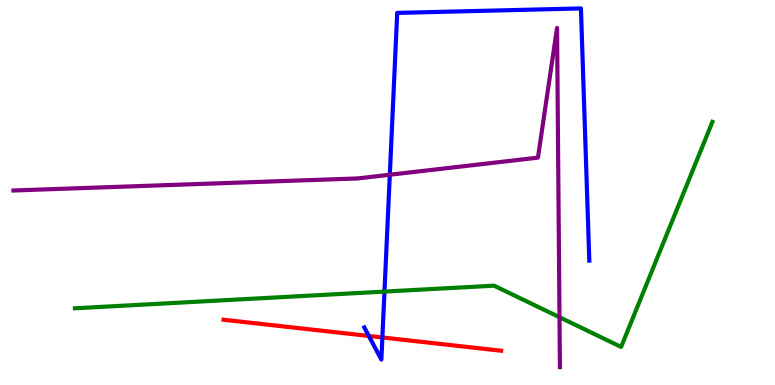[{'lines': ['blue', 'red'], 'intersections': [{'x': 4.76, 'y': 1.27}, {'x': 4.93, 'y': 1.23}]}, {'lines': ['green', 'red'], 'intersections': []}, {'lines': ['purple', 'red'], 'intersections': []}, {'lines': ['blue', 'green'], 'intersections': [{'x': 4.96, 'y': 2.43}]}, {'lines': ['blue', 'purple'], 'intersections': [{'x': 5.03, 'y': 5.46}]}, {'lines': ['green', 'purple'], 'intersections': [{'x': 7.22, 'y': 1.76}]}]